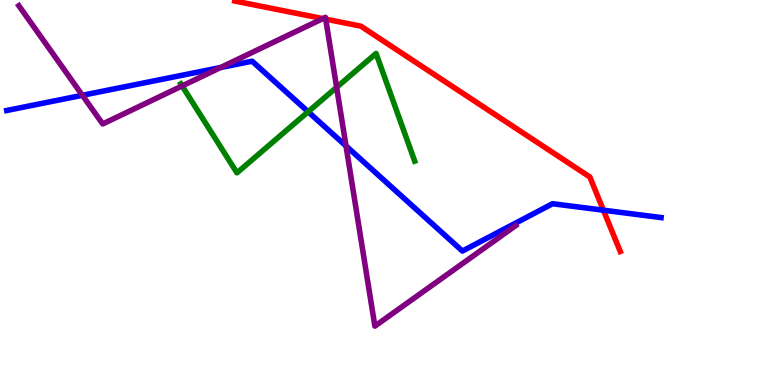[{'lines': ['blue', 'red'], 'intersections': [{'x': 7.79, 'y': 4.54}]}, {'lines': ['green', 'red'], 'intersections': []}, {'lines': ['purple', 'red'], 'intersections': [{'x': 4.17, 'y': 9.52}, {'x': 4.2, 'y': 9.5}]}, {'lines': ['blue', 'green'], 'intersections': [{'x': 3.98, 'y': 7.1}]}, {'lines': ['blue', 'purple'], 'intersections': [{'x': 1.06, 'y': 7.52}, {'x': 2.85, 'y': 8.25}, {'x': 4.46, 'y': 6.21}]}, {'lines': ['green', 'purple'], 'intersections': [{'x': 2.35, 'y': 7.77}, {'x': 4.34, 'y': 7.73}]}]